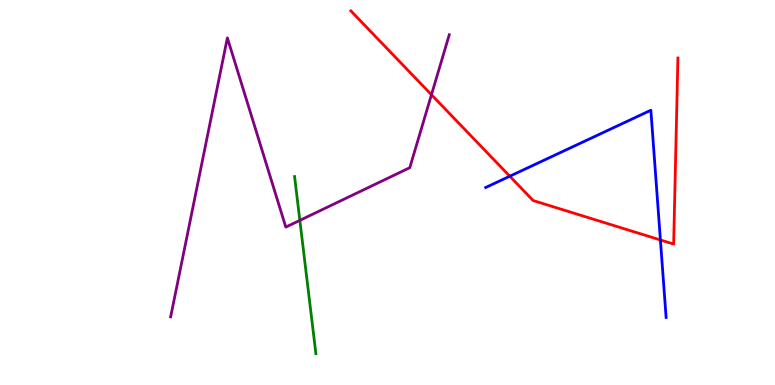[{'lines': ['blue', 'red'], 'intersections': [{'x': 6.58, 'y': 5.42}, {'x': 8.52, 'y': 3.77}]}, {'lines': ['green', 'red'], 'intersections': []}, {'lines': ['purple', 'red'], 'intersections': [{'x': 5.57, 'y': 7.54}]}, {'lines': ['blue', 'green'], 'intersections': []}, {'lines': ['blue', 'purple'], 'intersections': []}, {'lines': ['green', 'purple'], 'intersections': [{'x': 3.87, 'y': 4.28}]}]